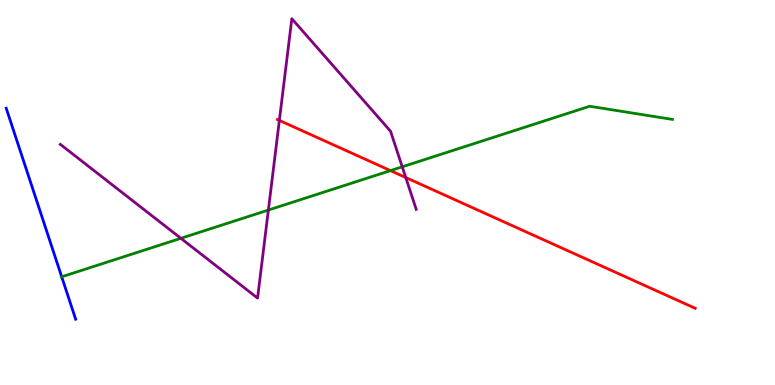[{'lines': ['blue', 'red'], 'intersections': []}, {'lines': ['green', 'red'], 'intersections': [{'x': 5.04, 'y': 5.57}]}, {'lines': ['purple', 'red'], 'intersections': [{'x': 3.6, 'y': 6.87}, {'x': 5.24, 'y': 5.39}]}, {'lines': ['blue', 'green'], 'intersections': [{'x': 0.796, 'y': 2.81}]}, {'lines': ['blue', 'purple'], 'intersections': []}, {'lines': ['green', 'purple'], 'intersections': [{'x': 2.33, 'y': 3.81}, {'x': 3.46, 'y': 4.54}, {'x': 5.19, 'y': 5.67}]}]